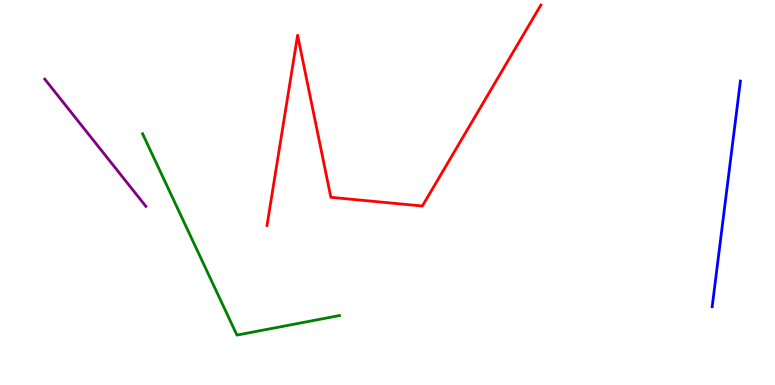[{'lines': ['blue', 'red'], 'intersections': []}, {'lines': ['green', 'red'], 'intersections': []}, {'lines': ['purple', 'red'], 'intersections': []}, {'lines': ['blue', 'green'], 'intersections': []}, {'lines': ['blue', 'purple'], 'intersections': []}, {'lines': ['green', 'purple'], 'intersections': []}]